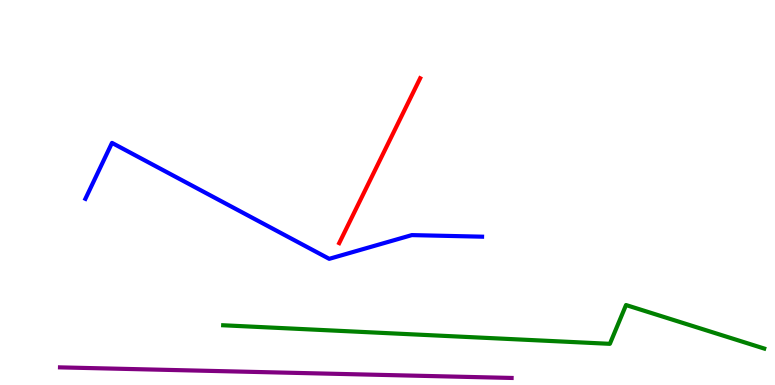[{'lines': ['blue', 'red'], 'intersections': []}, {'lines': ['green', 'red'], 'intersections': []}, {'lines': ['purple', 'red'], 'intersections': []}, {'lines': ['blue', 'green'], 'intersections': []}, {'lines': ['blue', 'purple'], 'intersections': []}, {'lines': ['green', 'purple'], 'intersections': []}]